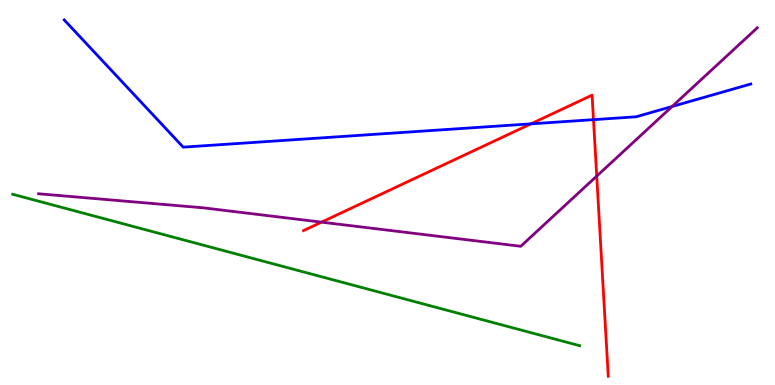[{'lines': ['blue', 'red'], 'intersections': [{'x': 6.85, 'y': 6.78}, {'x': 7.66, 'y': 6.89}]}, {'lines': ['green', 'red'], 'intersections': []}, {'lines': ['purple', 'red'], 'intersections': [{'x': 4.15, 'y': 4.23}, {'x': 7.7, 'y': 5.43}]}, {'lines': ['blue', 'green'], 'intersections': []}, {'lines': ['blue', 'purple'], 'intersections': [{'x': 8.67, 'y': 7.23}]}, {'lines': ['green', 'purple'], 'intersections': []}]